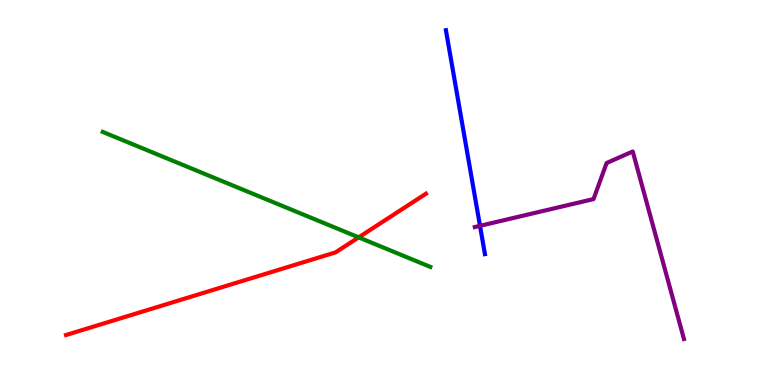[{'lines': ['blue', 'red'], 'intersections': []}, {'lines': ['green', 'red'], 'intersections': [{'x': 4.63, 'y': 3.83}]}, {'lines': ['purple', 'red'], 'intersections': []}, {'lines': ['blue', 'green'], 'intersections': []}, {'lines': ['blue', 'purple'], 'intersections': [{'x': 6.19, 'y': 4.13}]}, {'lines': ['green', 'purple'], 'intersections': []}]